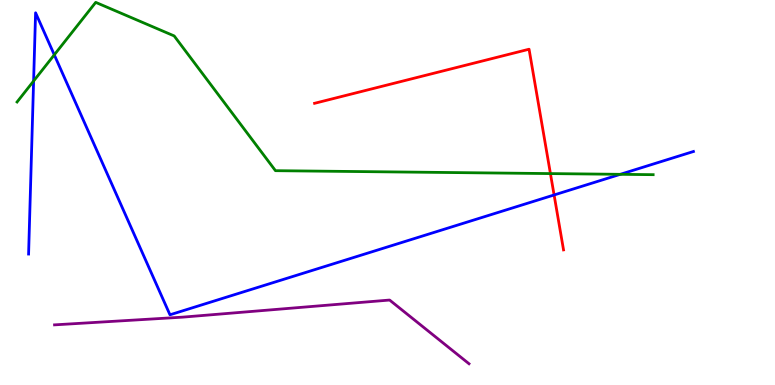[{'lines': ['blue', 'red'], 'intersections': [{'x': 7.15, 'y': 4.94}]}, {'lines': ['green', 'red'], 'intersections': [{'x': 7.1, 'y': 5.49}]}, {'lines': ['purple', 'red'], 'intersections': []}, {'lines': ['blue', 'green'], 'intersections': [{'x': 0.434, 'y': 7.9}, {'x': 0.7, 'y': 8.58}, {'x': 8.0, 'y': 5.47}]}, {'lines': ['blue', 'purple'], 'intersections': []}, {'lines': ['green', 'purple'], 'intersections': []}]